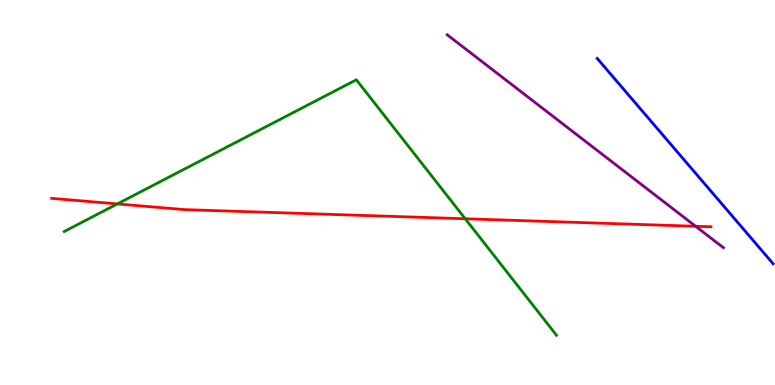[{'lines': ['blue', 'red'], 'intersections': []}, {'lines': ['green', 'red'], 'intersections': [{'x': 1.51, 'y': 4.7}, {'x': 6.0, 'y': 4.32}]}, {'lines': ['purple', 'red'], 'intersections': [{'x': 8.98, 'y': 4.12}]}, {'lines': ['blue', 'green'], 'intersections': []}, {'lines': ['blue', 'purple'], 'intersections': []}, {'lines': ['green', 'purple'], 'intersections': []}]